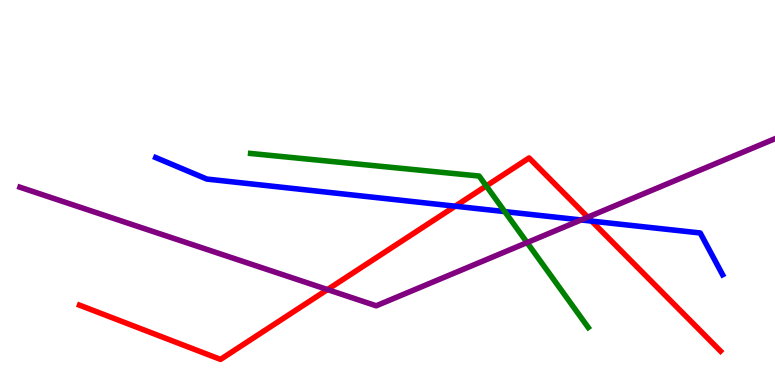[{'lines': ['blue', 'red'], 'intersections': [{'x': 5.87, 'y': 4.64}, {'x': 7.63, 'y': 4.26}]}, {'lines': ['green', 'red'], 'intersections': [{'x': 6.27, 'y': 5.17}]}, {'lines': ['purple', 'red'], 'intersections': [{'x': 4.23, 'y': 2.48}, {'x': 7.58, 'y': 4.36}]}, {'lines': ['blue', 'green'], 'intersections': [{'x': 6.51, 'y': 4.5}]}, {'lines': ['blue', 'purple'], 'intersections': [{'x': 7.5, 'y': 4.29}]}, {'lines': ['green', 'purple'], 'intersections': [{'x': 6.8, 'y': 3.7}]}]